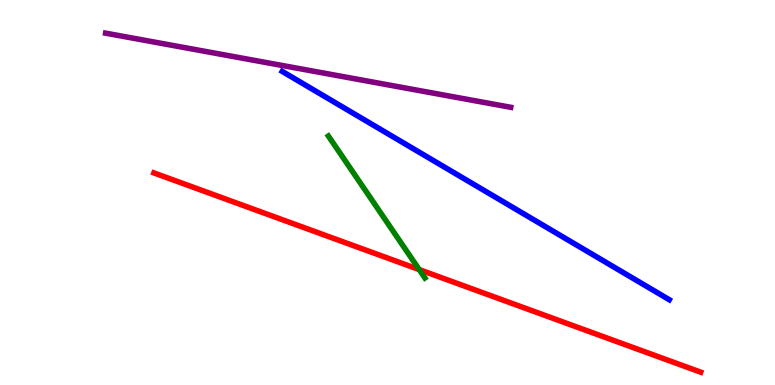[{'lines': ['blue', 'red'], 'intersections': []}, {'lines': ['green', 'red'], 'intersections': [{'x': 5.41, 'y': 3.0}]}, {'lines': ['purple', 'red'], 'intersections': []}, {'lines': ['blue', 'green'], 'intersections': []}, {'lines': ['blue', 'purple'], 'intersections': []}, {'lines': ['green', 'purple'], 'intersections': []}]